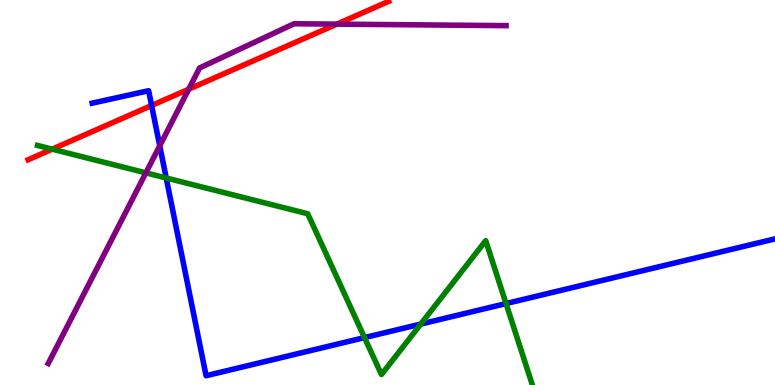[{'lines': ['blue', 'red'], 'intersections': [{'x': 1.96, 'y': 7.26}]}, {'lines': ['green', 'red'], 'intersections': [{'x': 0.674, 'y': 6.13}]}, {'lines': ['purple', 'red'], 'intersections': [{'x': 2.43, 'y': 7.68}, {'x': 4.35, 'y': 9.37}]}, {'lines': ['blue', 'green'], 'intersections': [{'x': 2.14, 'y': 5.38}, {'x': 4.7, 'y': 1.23}, {'x': 5.43, 'y': 1.58}, {'x': 6.53, 'y': 2.12}]}, {'lines': ['blue', 'purple'], 'intersections': [{'x': 2.06, 'y': 6.21}]}, {'lines': ['green', 'purple'], 'intersections': [{'x': 1.88, 'y': 5.51}]}]